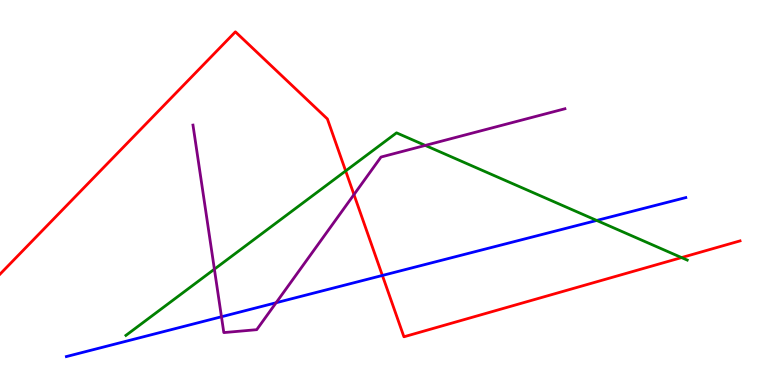[{'lines': ['blue', 'red'], 'intersections': [{'x': 4.93, 'y': 2.85}]}, {'lines': ['green', 'red'], 'intersections': [{'x': 4.46, 'y': 5.56}, {'x': 8.79, 'y': 3.31}]}, {'lines': ['purple', 'red'], 'intersections': [{'x': 4.57, 'y': 4.95}]}, {'lines': ['blue', 'green'], 'intersections': [{'x': 7.7, 'y': 4.27}]}, {'lines': ['blue', 'purple'], 'intersections': [{'x': 2.86, 'y': 1.77}, {'x': 3.56, 'y': 2.14}]}, {'lines': ['green', 'purple'], 'intersections': [{'x': 2.77, 'y': 3.01}, {'x': 5.49, 'y': 6.22}]}]